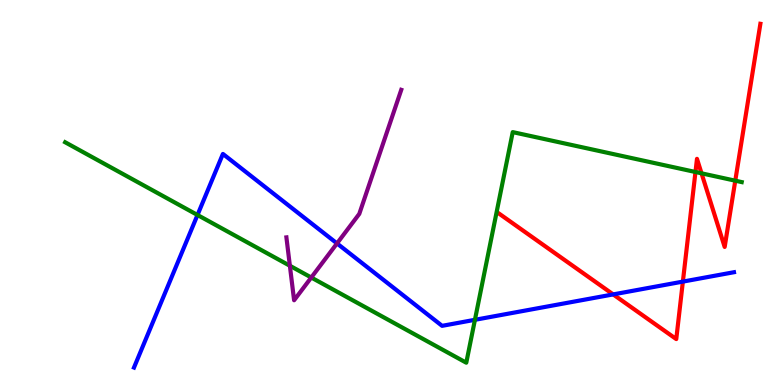[{'lines': ['blue', 'red'], 'intersections': [{'x': 7.91, 'y': 2.35}, {'x': 8.81, 'y': 2.69}]}, {'lines': ['green', 'red'], 'intersections': [{'x': 8.97, 'y': 5.53}, {'x': 9.05, 'y': 5.5}, {'x': 9.49, 'y': 5.31}]}, {'lines': ['purple', 'red'], 'intersections': []}, {'lines': ['blue', 'green'], 'intersections': [{'x': 2.55, 'y': 4.42}, {'x': 6.13, 'y': 1.69}]}, {'lines': ['blue', 'purple'], 'intersections': [{'x': 4.35, 'y': 3.68}]}, {'lines': ['green', 'purple'], 'intersections': [{'x': 3.74, 'y': 3.1}, {'x': 4.02, 'y': 2.79}]}]